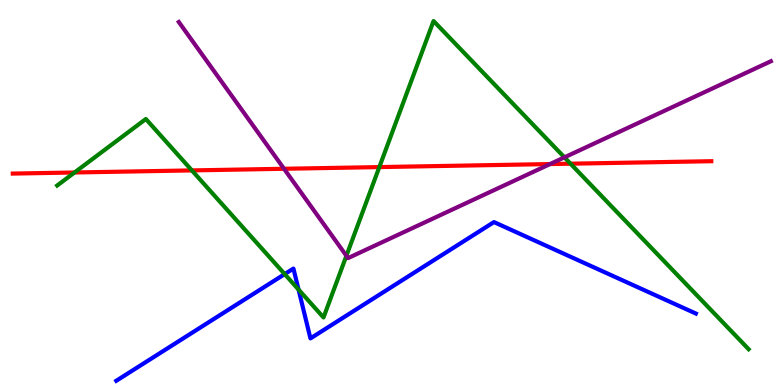[{'lines': ['blue', 'red'], 'intersections': []}, {'lines': ['green', 'red'], 'intersections': [{'x': 0.962, 'y': 5.52}, {'x': 2.48, 'y': 5.57}, {'x': 4.89, 'y': 5.66}, {'x': 7.36, 'y': 5.75}]}, {'lines': ['purple', 'red'], 'intersections': [{'x': 3.66, 'y': 5.62}, {'x': 7.1, 'y': 5.74}]}, {'lines': ['blue', 'green'], 'intersections': [{'x': 3.67, 'y': 2.88}, {'x': 3.85, 'y': 2.48}]}, {'lines': ['blue', 'purple'], 'intersections': []}, {'lines': ['green', 'purple'], 'intersections': [{'x': 4.47, 'y': 3.36}, {'x': 7.28, 'y': 5.91}]}]